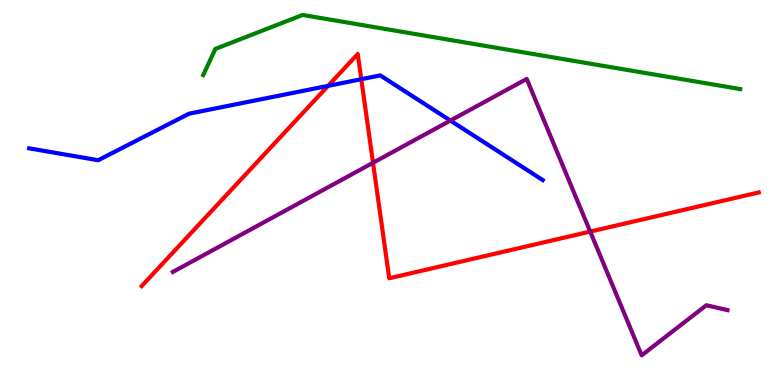[{'lines': ['blue', 'red'], 'intersections': [{'x': 4.23, 'y': 7.77}, {'x': 4.66, 'y': 7.94}]}, {'lines': ['green', 'red'], 'intersections': []}, {'lines': ['purple', 'red'], 'intersections': [{'x': 4.81, 'y': 5.77}, {'x': 7.62, 'y': 3.98}]}, {'lines': ['blue', 'green'], 'intersections': []}, {'lines': ['blue', 'purple'], 'intersections': [{'x': 5.81, 'y': 6.87}]}, {'lines': ['green', 'purple'], 'intersections': []}]